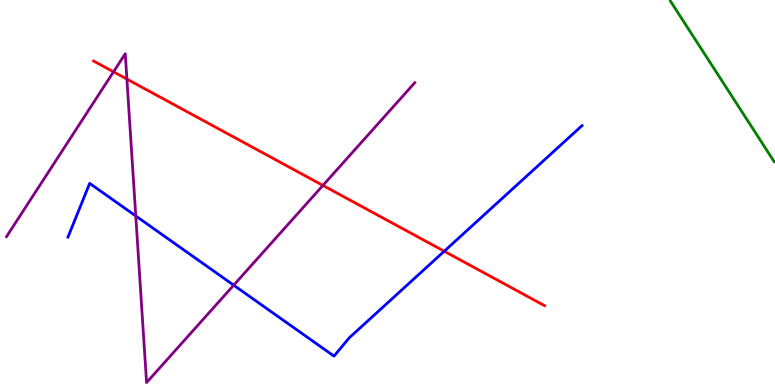[{'lines': ['blue', 'red'], 'intersections': [{'x': 5.73, 'y': 3.47}]}, {'lines': ['green', 'red'], 'intersections': []}, {'lines': ['purple', 'red'], 'intersections': [{'x': 1.46, 'y': 8.13}, {'x': 1.64, 'y': 7.95}, {'x': 4.17, 'y': 5.18}]}, {'lines': ['blue', 'green'], 'intersections': []}, {'lines': ['blue', 'purple'], 'intersections': [{'x': 1.75, 'y': 4.39}, {'x': 3.02, 'y': 2.59}]}, {'lines': ['green', 'purple'], 'intersections': []}]